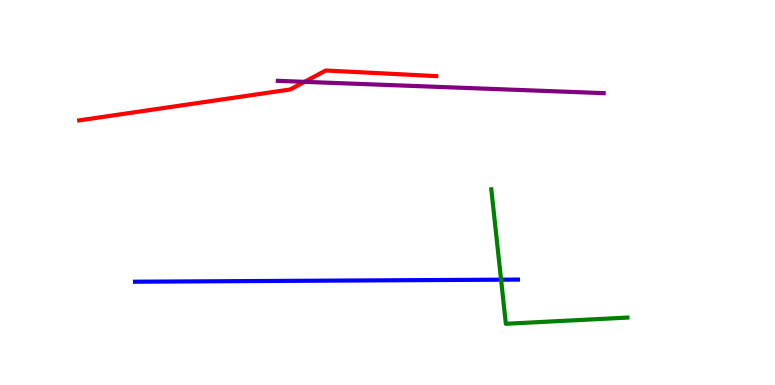[{'lines': ['blue', 'red'], 'intersections': []}, {'lines': ['green', 'red'], 'intersections': []}, {'lines': ['purple', 'red'], 'intersections': [{'x': 3.93, 'y': 7.87}]}, {'lines': ['blue', 'green'], 'intersections': [{'x': 6.47, 'y': 2.74}]}, {'lines': ['blue', 'purple'], 'intersections': []}, {'lines': ['green', 'purple'], 'intersections': []}]